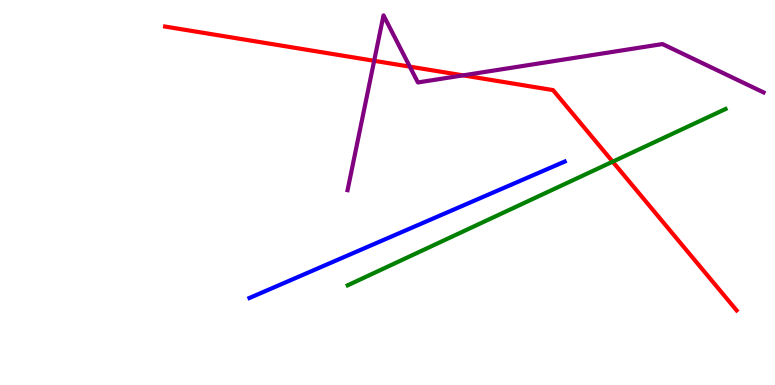[{'lines': ['blue', 'red'], 'intersections': []}, {'lines': ['green', 'red'], 'intersections': [{'x': 7.91, 'y': 5.8}]}, {'lines': ['purple', 'red'], 'intersections': [{'x': 4.83, 'y': 8.42}, {'x': 5.29, 'y': 8.27}, {'x': 5.98, 'y': 8.04}]}, {'lines': ['blue', 'green'], 'intersections': []}, {'lines': ['blue', 'purple'], 'intersections': []}, {'lines': ['green', 'purple'], 'intersections': []}]